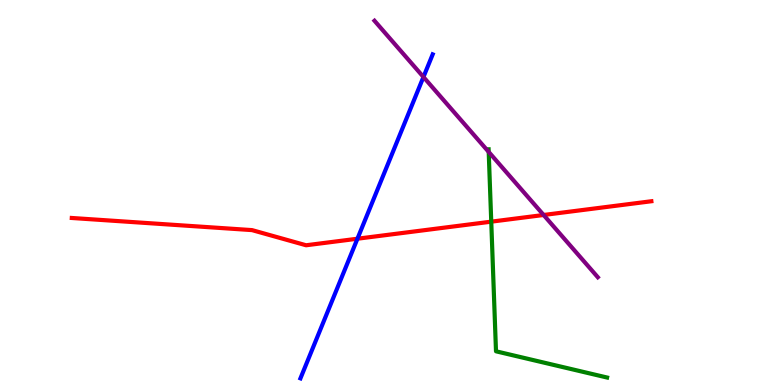[{'lines': ['blue', 'red'], 'intersections': [{'x': 4.61, 'y': 3.8}]}, {'lines': ['green', 'red'], 'intersections': [{'x': 6.34, 'y': 4.24}]}, {'lines': ['purple', 'red'], 'intersections': [{'x': 7.01, 'y': 4.42}]}, {'lines': ['blue', 'green'], 'intersections': []}, {'lines': ['blue', 'purple'], 'intersections': [{'x': 5.46, 'y': 8.0}]}, {'lines': ['green', 'purple'], 'intersections': [{'x': 6.31, 'y': 6.05}]}]